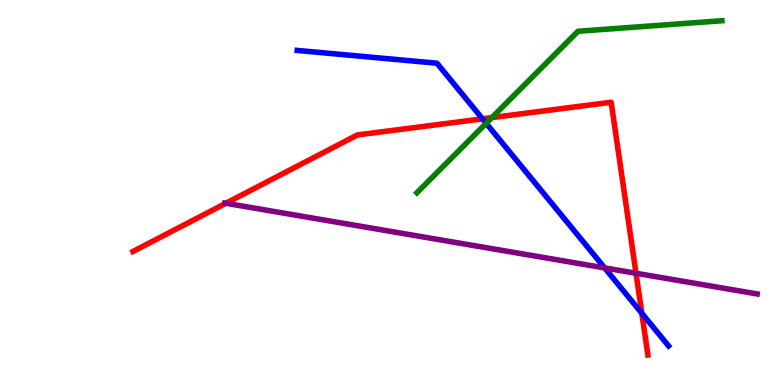[{'lines': ['blue', 'red'], 'intersections': [{'x': 6.23, 'y': 6.91}, {'x': 8.28, 'y': 1.86}]}, {'lines': ['green', 'red'], 'intersections': [{'x': 6.35, 'y': 6.94}]}, {'lines': ['purple', 'red'], 'intersections': [{'x': 2.91, 'y': 4.72}, {'x': 8.21, 'y': 2.9}]}, {'lines': ['blue', 'green'], 'intersections': [{'x': 6.27, 'y': 6.8}]}, {'lines': ['blue', 'purple'], 'intersections': [{'x': 7.8, 'y': 3.04}]}, {'lines': ['green', 'purple'], 'intersections': []}]